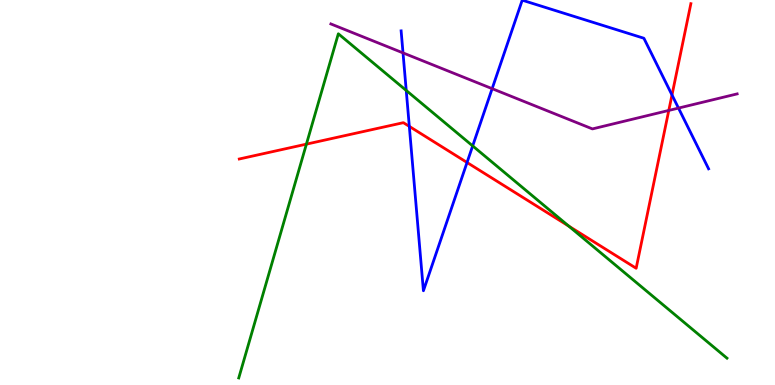[{'lines': ['blue', 'red'], 'intersections': [{'x': 5.28, 'y': 6.72}, {'x': 6.03, 'y': 5.78}, {'x': 8.67, 'y': 7.53}]}, {'lines': ['green', 'red'], 'intersections': [{'x': 3.95, 'y': 6.26}, {'x': 7.34, 'y': 4.13}]}, {'lines': ['purple', 'red'], 'intersections': [{'x': 8.63, 'y': 7.13}]}, {'lines': ['blue', 'green'], 'intersections': [{'x': 5.24, 'y': 7.65}, {'x': 6.1, 'y': 6.21}]}, {'lines': ['blue', 'purple'], 'intersections': [{'x': 5.2, 'y': 8.63}, {'x': 6.35, 'y': 7.7}, {'x': 8.75, 'y': 7.19}]}, {'lines': ['green', 'purple'], 'intersections': []}]